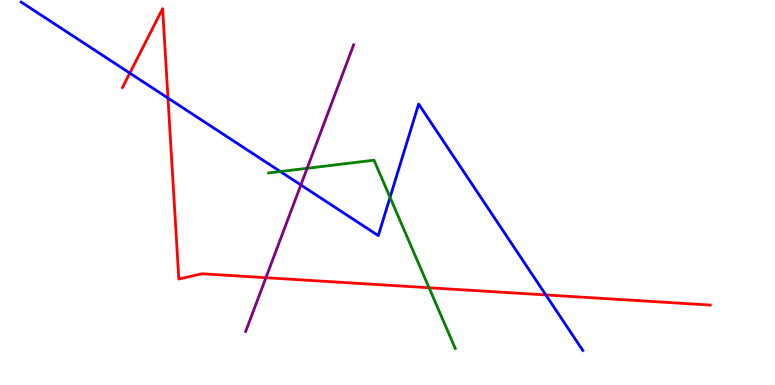[{'lines': ['blue', 'red'], 'intersections': [{'x': 1.68, 'y': 8.1}, {'x': 2.17, 'y': 7.45}, {'x': 7.04, 'y': 2.34}]}, {'lines': ['green', 'red'], 'intersections': [{'x': 5.54, 'y': 2.53}]}, {'lines': ['purple', 'red'], 'intersections': [{'x': 3.43, 'y': 2.79}]}, {'lines': ['blue', 'green'], 'intersections': [{'x': 3.62, 'y': 5.54}, {'x': 5.03, 'y': 4.87}]}, {'lines': ['blue', 'purple'], 'intersections': [{'x': 3.88, 'y': 5.2}]}, {'lines': ['green', 'purple'], 'intersections': [{'x': 3.96, 'y': 5.63}]}]